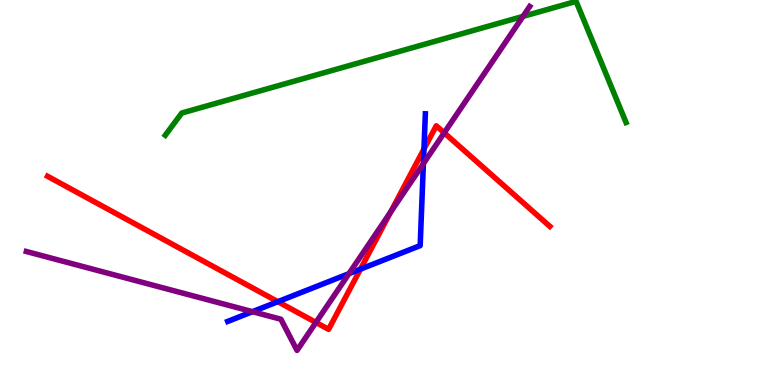[{'lines': ['blue', 'red'], 'intersections': [{'x': 3.58, 'y': 2.16}, {'x': 4.65, 'y': 3.01}, {'x': 5.47, 'y': 6.13}]}, {'lines': ['green', 'red'], 'intersections': []}, {'lines': ['purple', 'red'], 'intersections': [{'x': 4.08, 'y': 1.62}, {'x': 5.04, 'y': 4.49}, {'x': 5.73, 'y': 6.55}]}, {'lines': ['blue', 'green'], 'intersections': []}, {'lines': ['blue', 'purple'], 'intersections': [{'x': 3.26, 'y': 1.9}, {'x': 4.5, 'y': 2.89}, {'x': 5.46, 'y': 5.75}]}, {'lines': ['green', 'purple'], 'intersections': [{'x': 6.75, 'y': 9.57}]}]